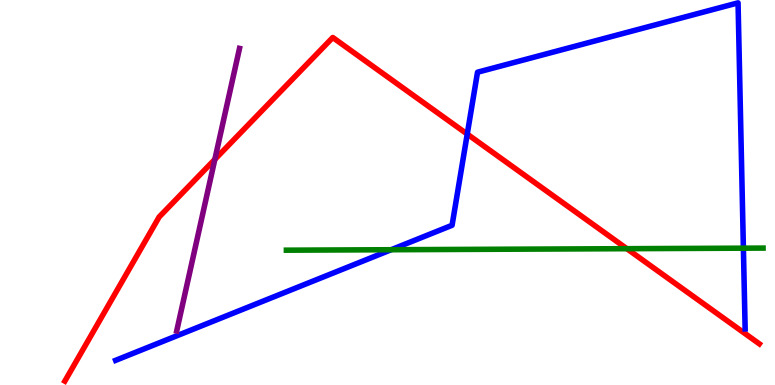[{'lines': ['blue', 'red'], 'intersections': [{'x': 6.03, 'y': 6.52}]}, {'lines': ['green', 'red'], 'intersections': [{'x': 8.09, 'y': 3.54}]}, {'lines': ['purple', 'red'], 'intersections': [{'x': 2.77, 'y': 5.86}]}, {'lines': ['blue', 'green'], 'intersections': [{'x': 5.05, 'y': 3.51}, {'x': 9.59, 'y': 3.55}]}, {'lines': ['blue', 'purple'], 'intersections': []}, {'lines': ['green', 'purple'], 'intersections': []}]